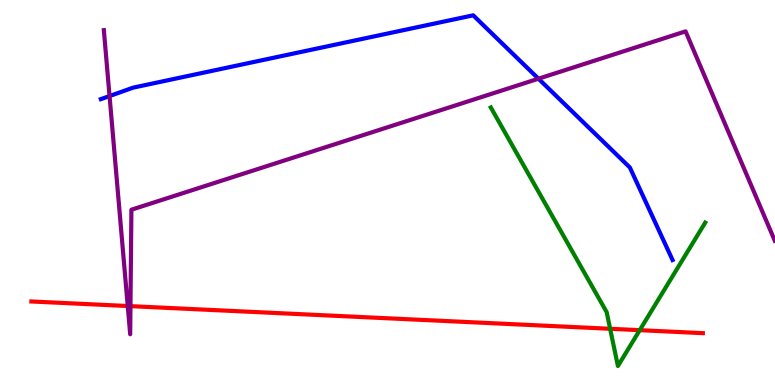[{'lines': ['blue', 'red'], 'intersections': []}, {'lines': ['green', 'red'], 'intersections': [{'x': 7.87, 'y': 1.46}, {'x': 8.25, 'y': 1.42}]}, {'lines': ['purple', 'red'], 'intersections': [{'x': 1.65, 'y': 2.05}, {'x': 1.68, 'y': 2.05}]}, {'lines': ['blue', 'green'], 'intersections': []}, {'lines': ['blue', 'purple'], 'intersections': [{'x': 1.41, 'y': 7.51}, {'x': 6.95, 'y': 7.96}]}, {'lines': ['green', 'purple'], 'intersections': []}]